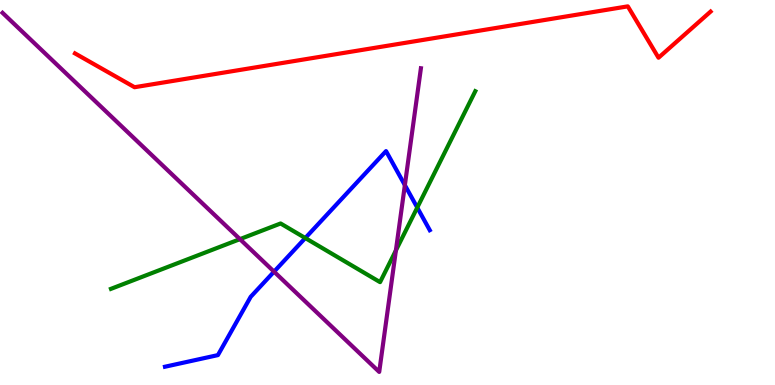[{'lines': ['blue', 'red'], 'intersections': []}, {'lines': ['green', 'red'], 'intersections': []}, {'lines': ['purple', 'red'], 'intersections': []}, {'lines': ['blue', 'green'], 'intersections': [{'x': 3.94, 'y': 3.82}, {'x': 5.38, 'y': 4.61}]}, {'lines': ['blue', 'purple'], 'intersections': [{'x': 3.54, 'y': 2.94}, {'x': 5.22, 'y': 5.19}]}, {'lines': ['green', 'purple'], 'intersections': [{'x': 3.1, 'y': 3.79}, {'x': 5.11, 'y': 3.5}]}]